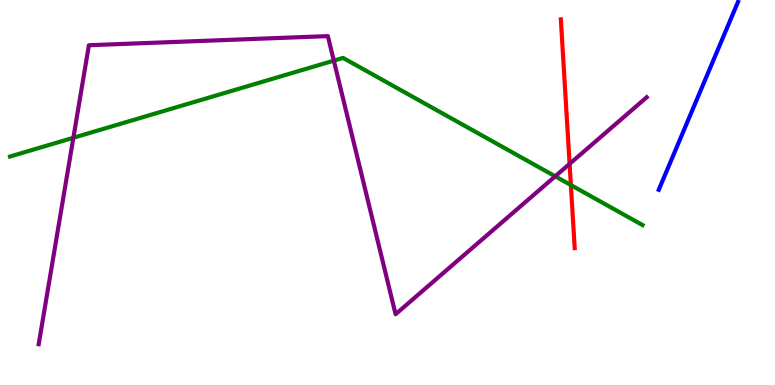[{'lines': ['blue', 'red'], 'intersections': []}, {'lines': ['green', 'red'], 'intersections': [{'x': 7.37, 'y': 5.19}]}, {'lines': ['purple', 'red'], 'intersections': [{'x': 7.35, 'y': 5.74}]}, {'lines': ['blue', 'green'], 'intersections': []}, {'lines': ['blue', 'purple'], 'intersections': []}, {'lines': ['green', 'purple'], 'intersections': [{'x': 0.947, 'y': 6.42}, {'x': 4.31, 'y': 8.42}, {'x': 7.16, 'y': 5.42}]}]